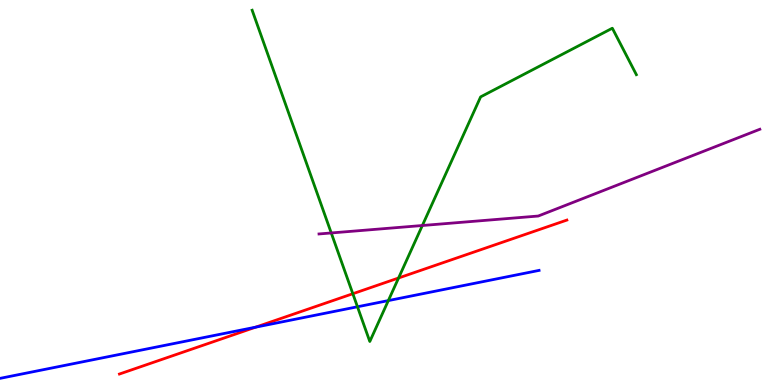[{'lines': ['blue', 'red'], 'intersections': [{'x': 3.3, 'y': 1.5}]}, {'lines': ['green', 'red'], 'intersections': [{'x': 4.55, 'y': 2.37}, {'x': 5.14, 'y': 2.78}]}, {'lines': ['purple', 'red'], 'intersections': []}, {'lines': ['blue', 'green'], 'intersections': [{'x': 4.61, 'y': 2.03}, {'x': 5.01, 'y': 2.19}]}, {'lines': ['blue', 'purple'], 'intersections': []}, {'lines': ['green', 'purple'], 'intersections': [{'x': 4.27, 'y': 3.95}, {'x': 5.45, 'y': 4.14}]}]